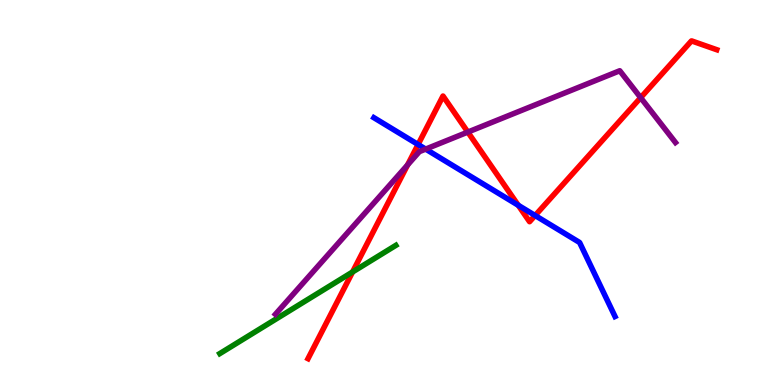[{'lines': ['blue', 'red'], 'intersections': [{'x': 5.39, 'y': 6.25}, {'x': 6.69, 'y': 4.67}, {'x': 6.9, 'y': 4.4}]}, {'lines': ['green', 'red'], 'intersections': [{'x': 4.55, 'y': 2.94}]}, {'lines': ['purple', 'red'], 'intersections': [{'x': 5.26, 'y': 5.72}, {'x': 6.04, 'y': 6.57}, {'x': 8.27, 'y': 7.46}]}, {'lines': ['blue', 'green'], 'intersections': []}, {'lines': ['blue', 'purple'], 'intersections': [{'x': 5.49, 'y': 6.13}]}, {'lines': ['green', 'purple'], 'intersections': []}]